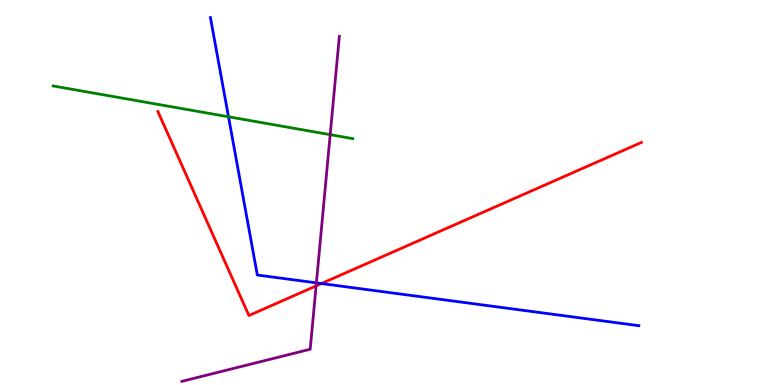[{'lines': ['blue', 'red'], 'intersections': [{'x': 4.15, 'y': 2.64}]}, {'lines': ['green', 'red'], 'intersections': []}, {'lines': ['purple', 'red'], 'intersections': [{'x': 4.08, 'y': 2.57}]}, {'lines': ['blue', 'green'], 'intersections': [{'x': 2.95, 'y': 6.97}]}, {'lines': ['blue', 'purple'], 'intersections': [{'x': 4.08, 'y': 2.65}]}, {'lines': ['green', 'purple'], 'intersections': [{'x': 4.26, 'y': 6.5}]}]